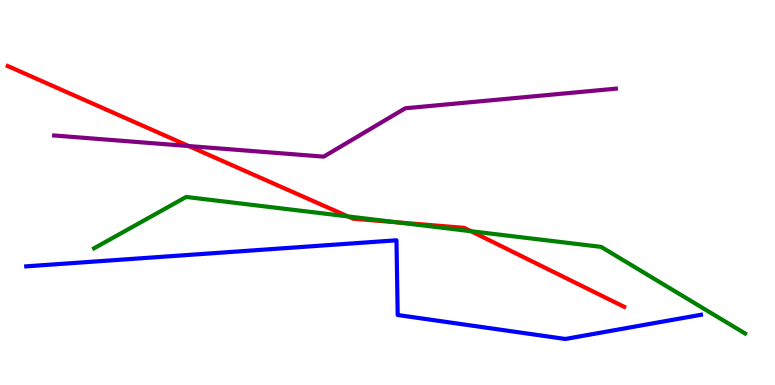[{'lines': ['blue', 'red'], 'intersections': []}, {'lines': ['green', 'red'], 'intersections': [{'x': 4.49, 'y': 4.38}, {'x': 5.12, 'y': 4.22}, {'x': 6.08, 'y': 3.99}]}, {'lines': ['purple', 'red'], 'intersections': [{'x': 2.44, 'y': 6.21}]}, {'lines': ['blue', 'green'], 'intersections': []}, {'lines': ['blue', 'purple'], 'intersections': []}, {'lines': ['green', 'purple'], 'intersections': []}]